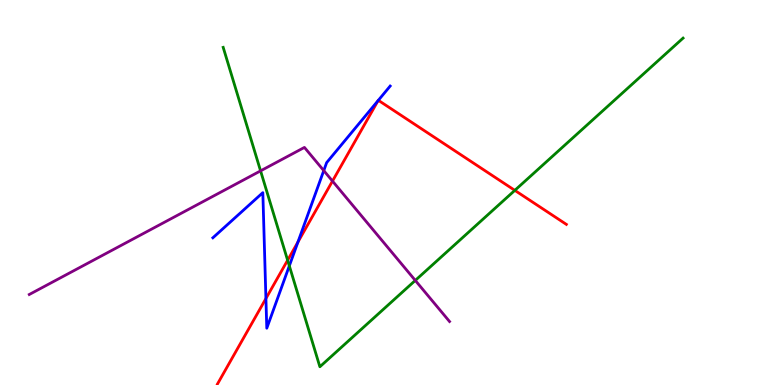[{'lines': ['blue', 'red'], 'intersections': [{'x': 3.43, 'y': 2.25}, {'x': 3.84, 'y': 3.71}, {'x': 4.88, 'y': 7.39}, {'x': 4.88, 'y': 7.39}]}, {'lines': ['green', 'red'], 'intersections': [{'x': 3.71, 'y': 3.24}, {'x': 6.64, 'y': 5.06}]}, {'lines': ['purple', 'red'], 'intersections': [{'x': 4.29, 'y': 5.3}]}, {'lines': ['blue', 'green'], 'intersections': [{'x': 3.73, 'y': 3.09}]}, {'lines': ['blue', 'purple'], 'intersections': [{'x': 4.18, 'y': 5.57}]}, {'lines': ['green', 'purple'], 'intersections': [{'x': 3.36, 'y': 5.56}, {'x': 5.36, 'y': 2.72}]}]